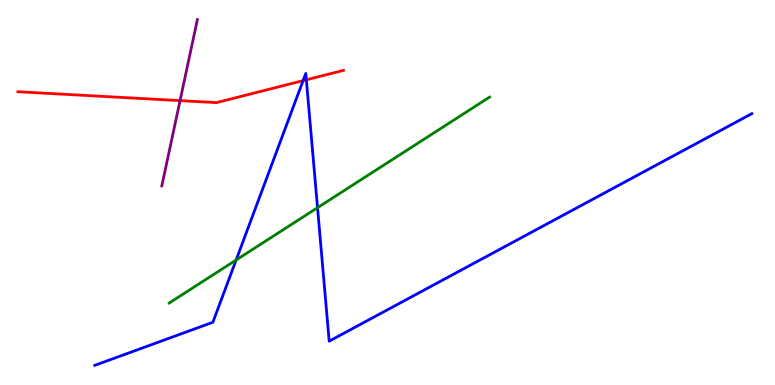[{'lines': ['blue', 'red'], 'intersections': [{'x': 3.91, 'y': 7.91}, {'x': 3.95, 'y': 7.93}]}, {'lines': ['green', 'red'], 'intersections': []}, {'lines': ['purple', 'red'], 'intersections': [{'x': 2.32, 'y': 7.39}]}, {'lines': ['blue', 'green'], 'intersections': [{'x': 3.05, 'y': 3.25}, {'x': 4.1, 'y': 4.61}]}, {'lines': ['blue', 'purple'], 'intersections': []}, {'lines': ['green', 'purple'], 'intersections': []}]